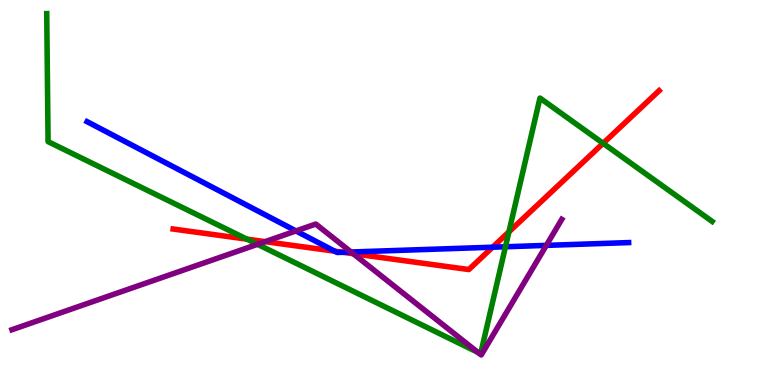[{'lines': ['blue', 'red'], 'intersections': [{'x': 4.32, 'y': 3.48}, {'x': 4.42, 'y': 3.45}, {'x': 6.36, 'y': 3.58}]}, {'lines': ['green', 'red'], 'intersections': [{'x': 3.19, 'y': 3.79}, {'x': 6.57, 'y': 3.98}, {'x': 7.78, 'y': 6.28}]}, {'lines': ['purple', 'red'], 'intersections': [{'x': 3.42, 'y': 3.72}, {'x': 4.56, 'y': 3.41}]}, {'lines': ['blue', 'green'], 'intersections': [{'x': 6.52, 'y': 3.59}]}, {'lines': ['blue', 'purple'], 'intersections': [{'x': 3.82, 'y': 4.0}, {'x': 4.53, 'y': 3.45}, {'x': 7.05, 'y': 3.63}]}, {'lines': ['green', 'purple'], 'intersections': [{'x': 3.32, 'y': 3.65}, {'x': 6.17, 'y': 0.846}]}]